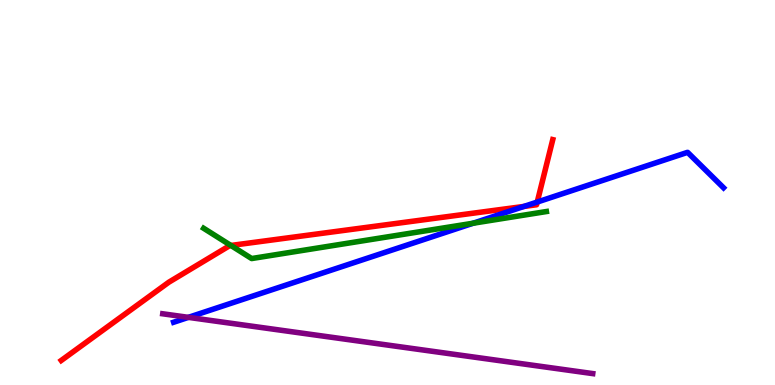[{'lines': ['blue', 'red'], 'intersections': [{'x': 6.76, 'y': 4.64}, {'x': 6.93, 'y': 4.75}]}, {'lines': ['green', 'red'], 'intersections': [{'x': 2.98, 'y': 3.62}]}, {'lines': ['purple', 'red'], 'intersections': []}, {'lines': ['blue', 'green'], 'intersections': [{'x': 6.11, 'y': 4.2}]}, {'lines': ['blue', 'purple'], 'intersections': [{'x': 2.43, 'y': 1.76}]}, {'lines': ['green', 'purple'], 'intersections': []}]